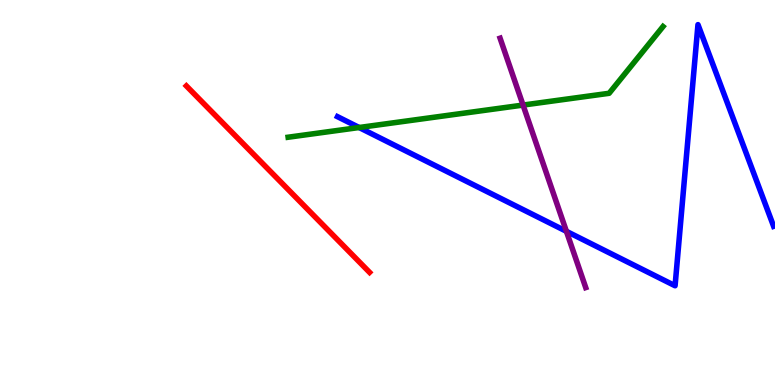[{'lines': ['blue', 'red'], 'intersections': []}, {'lines': ['green', 'red'], 'intersections': []}, {'lines': ['purple', 'red'], 'intersections': []}, {'lines': ['blue', 'green'], 'intersections': [{'x': 4.63, 'y': 6.69}]}, {'lines': ['blue', 'purple'], 'intersections': [{'x': 7.31, 'y': 3.99}]}, {'lines': ['green', 'purple'], 'intersections': [{'x': 6.75, 'y': 7.27}]}]